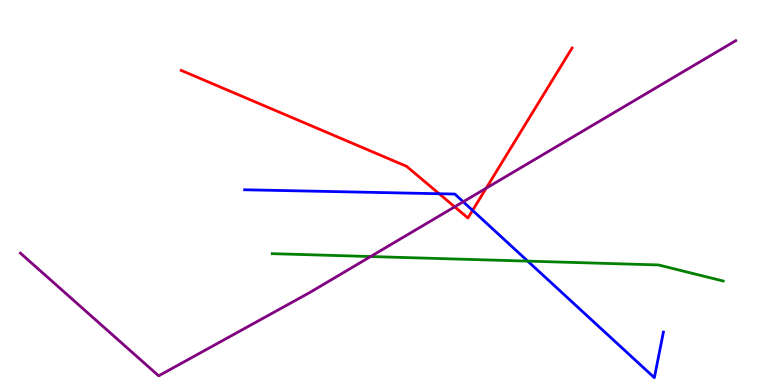[{'lines': ['blue', 'red'], 'intersections': [{'x': 5.67, 'y': 4.97}, {'x': 6.1, 'y': 4.54}]}, {'lines': ['green', 'red'], 'intersections': []}, {'lines': ['purple', 'red'], 'intersections': [{'x': 5.87, 'y': 4.63}, {'x': 6.27, 'y': 5.11}]}, {'lines': ['blue', 'green'], 'intersections': [{'x': 6.81, 'y': 3.22}]}, {'lines': ['blue', 'purple'], 'intersections': [{'x': 5.98, 'y': 4.76}]}, {'lines': ['green', 'purple'], 'intersections': [{'x': 4.78, 'y': 3.34}]}]